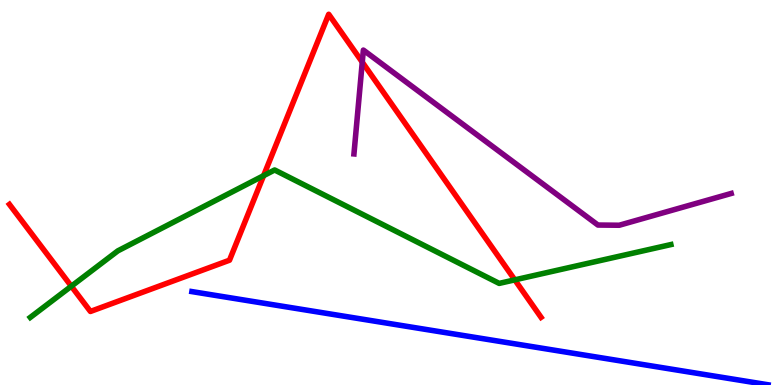[{'lines': ['blue', 'red'], 'intersections': []}, {'lines': ['green', 'red'], 'intersections': [{'x': 0.92, 'y': 2.57}, {'x': 3.4, 'y': 5.44}, {'x': 6.64, 'y': 2.73}]}, {'lines': ['purple', 'red'], 'intersections': [{'x': 4.67, 'y': 8.39}]}, {'lines': ['blue', 'green'], 'intersections': []}, {'lines': ['blue', 'purple'], 'intersections': []}, {'lines': ['green', 'purple'], 'intersections': []}]